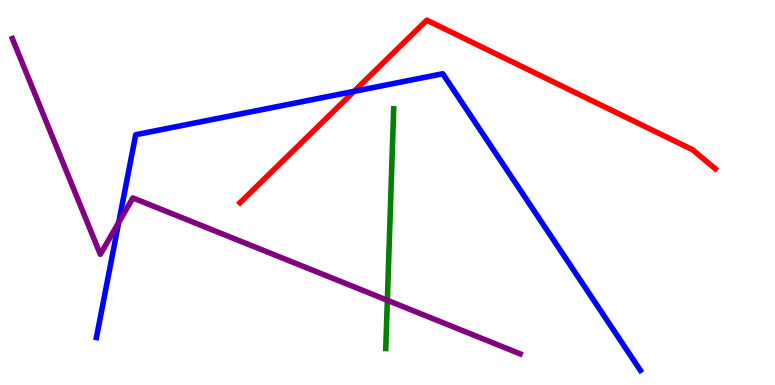[{'lines': ['blue', 'red'], 'intersections': [{'x': 4.57, 'y': 7.63}]}, {'lines': ['green', 'red'], 'intersections': []}, {'lines': ['purple', 'red'], 'intersections': []}, {'lines': ['blue', 'green'], 'intersections': []}, {'lines': ['blue', 'purple'], 'intersections': [{'x': 1.53, 'y': 4.22}]}, {'lines': ['green', 'purple'], 'intersections': [{'x': 5.0, 'y': 2.2}]}]